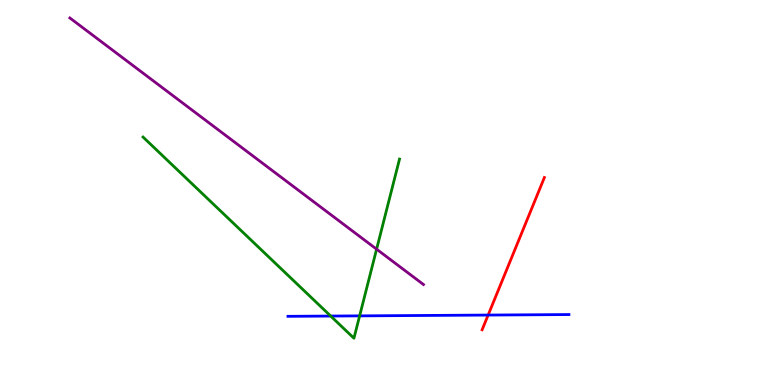[{'lines': ['blue', 'red'], 'intersections': [{'x': 6.3, 'y': 1.82}]}, {'lines': ['green', 'red'], 'intersections': []}, {'lines': ['purple', 'red'], 'intersections': []}, {'lines': ['blue', 'green'], 'intersections': [{'x': 4.27, 'y': 1.79}, {'x': 4.64, 'y': 1.8}]}, {'lines': ['blue', 'purple'], 'intersections': []}, {'lines': ['green', 'purple'], 'intersections': [{'x': 4.86, 'y': 3.53}]}]